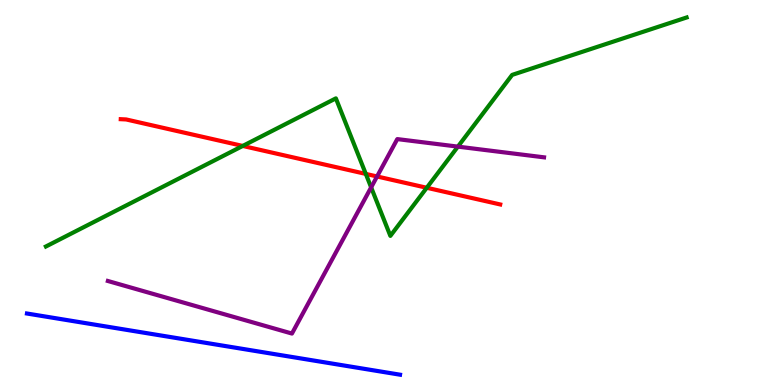[{'lines': ['blue', 'red'], 'intersections': []}, {'lines': ['green', 'red'], 'intersections': [{'x': 3.13, 'y': 6.21}, {'x': 4.72, 'y': 5.48}, {'x': 5.51, 'y': 5.12}]}, {'lines': ['purple', 'red'], 'intersections': [{'x': 4.87, 'y': 5.42}]}, {'lines': ['blue', 'green'], 'intersections': []}, {'lines': ['blue', 'purple'], 'intersections': []}, {'lines': ['green', 'purple'], 'intersections': [{'x': 4.79, 'y': 5.13}, {'x': 5.91, 'y': 6.19}]}]